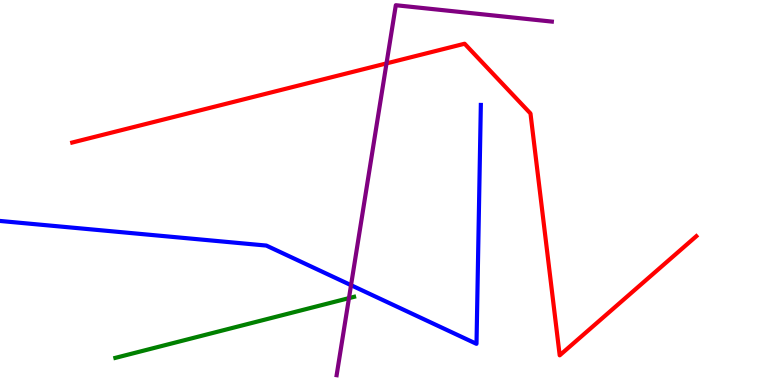[{'lines': ['blue', 'red'], 'intersections': []}, {'lines': ['green', 'red'], 'intersections': []}, {'lines': ['purple', 'red'], 'intersections': [{'x': 4.99, 'y': 8.35}]}, {'lines': ['blue', 'green'], 'intersections': []}, {'lines': ['blue', 'purple'], 'intersections': [{'x': 4.53, 'y': 2.59}]}, {'lines': ['green', 'purple'], 'intersections': [{'x': 4.5, 'y': 2.26}]}]